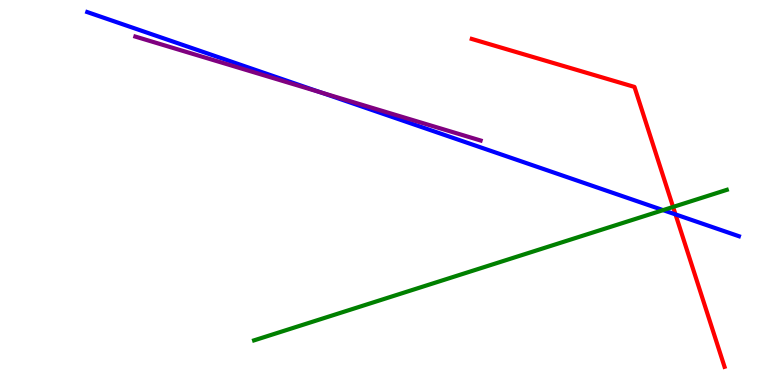[{'lines': ['blue', 'red'], 'intersections': [{'x': 8.72, 'y': 4.43}]}, {'lines': ['green', 'red'], 'intersections': [{'x': 8.69, 'y': 4.62}]}, {'lines': ['purple', 'red'], 'intersections': []}, {'lines': ['blue', 'green'], 'intersections': [{'x': 8.56, 'y': 4.54}]}, {'lines': ['blue', 'purple'], 'intersections': [{'x': 4.14, 'y': 7.6}]}, {'lines': ['green', 'purple'], 'intersections': []}]